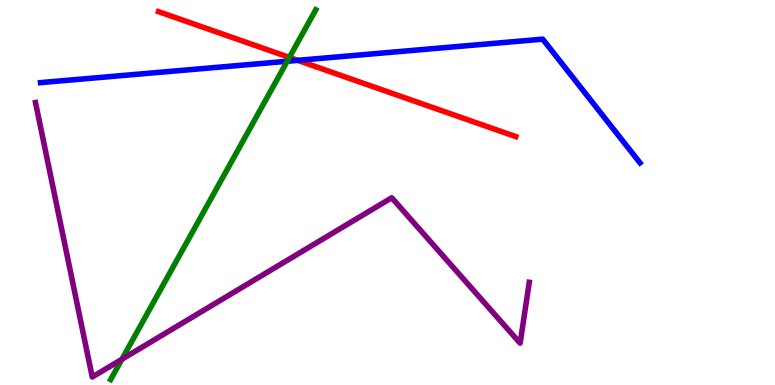[{'lines': ['blue', 'red'], 'intersections': [{'x': 3.84, 'y': 8.43}]}, {'lines': ['green', 'red'], 'intersections': [{'x': 3.73, 'y': 8.51}]}, {'lines': ['purple', 'red'], 'intersections': []}, {'lines': ['blue', 'green'], 'intersections': [{'x': 3.71, 'y': 8.41}]}, {'lines': ['blue', 'purple'], 'intersections': []}, {'lines': ['green', 'purple'], 'intersections': [{'x': 1.57, 'y': 0.668}]}]